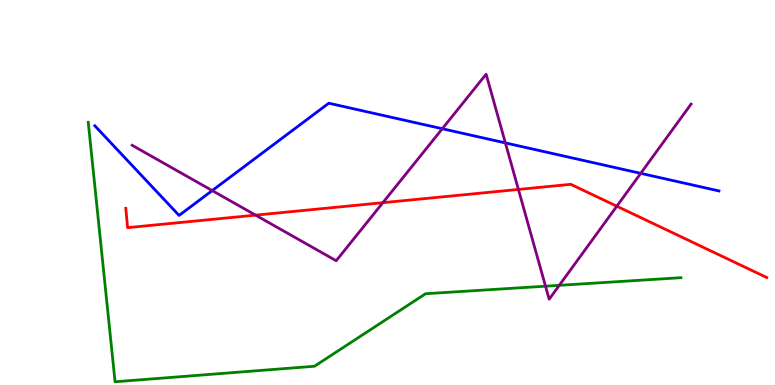[{'lines': ['blue', 'red'], 'intersections': []}, {'lines': ['green', 'red'], 'intersections': []}, {'lines': ['purple', 'red'], 'intersections': [{'x': 3.3, 'y': 4.41}, {'x': 4.94, 'y': 4.74}, {'x': 6.69, 'y': 5.08}, {'x': 7.96, 'y': 4.64}]}, {'lines': ['blue', 'green'], 'intersections': []}, {'lines': ['blue', 'purple'], 'intersections': [{'x': 2.74, 'y': 5.05}, {'x': 5.71, 'y': 6.66}, {'x': 6.52, 'y': 6.29}, {'x': 8.27, 'y': 5.5}]}, {'lines': ['green', 'purple'], 'intersections': [{'x': 7.04, 'y': 2.57}, {'x': 7.22, 'y': 2.59}]}]